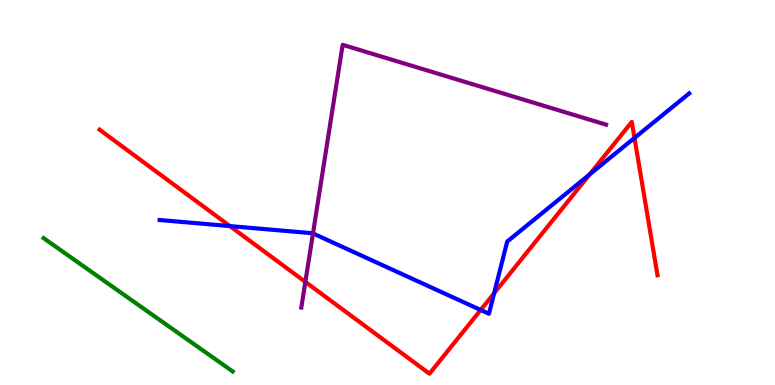[{'lines': ['blue', 'red'], 'intersections': [{'x': 2.97, 'y': 4.13}, {'x': 6.2, 'y': 1.95}, {'x': 6.38, 'y': 2.38}, {'x': 7.61, 'y': 5.47}, {'x': 8.19, 'y': 6.42}]}, {'lines': ['green', 'red'], 'intersections': []}, {'lines': ['purple', 'red'], 'intersections': [{'x': 3.94, 'y': 2.68}]}, {'lines': ['blue', 'green'], 'intersections': []}, {'lines': ['blue', 'purple'], 'intersections': [{'x': 4.04, 'y': 3.94}]}, {'lines': ['green', 'purple'], 'intersections': []}]